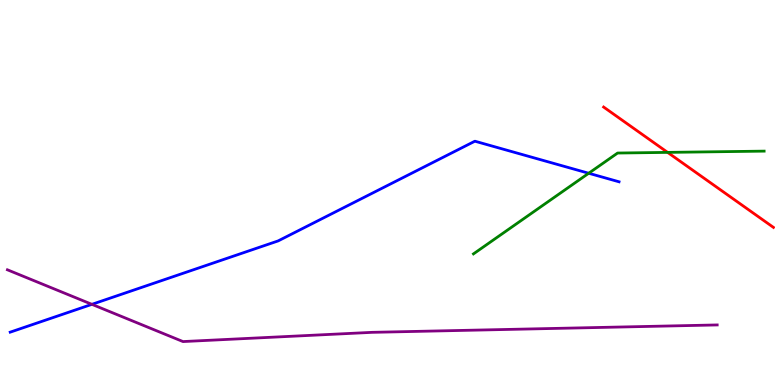[{'lines': ['blue', 'red'], 'intersections': []}, {'lines': ['green', 'red'], 'intersections': [{'x': 8.61, 'y': 6.04}]}, {'lines': ['purple', 'red'], 'intersections': []}, {'lines': ['blue', 'green'], 'intersections': [{'x': 7.6, 'y': 5.5}]}, {'lines': ['blue', 'purple'], 'intersections': [{'x': 1.19, 'y': 2.1}]}, {'lines': ['green', 'purple'], 'intersections': []}]